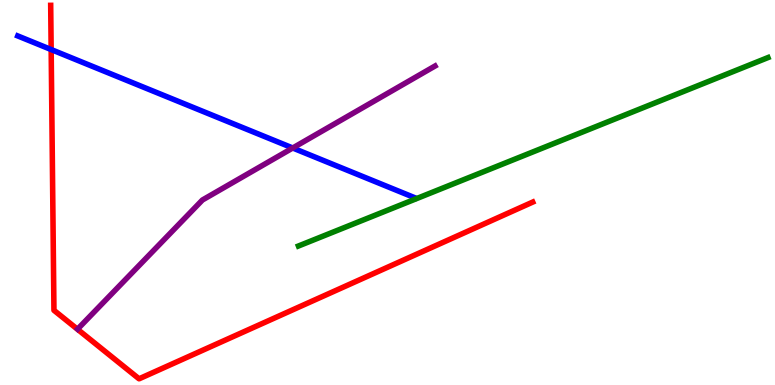[{'lines': ['blue', 'red'], 'intersections': [{'x': 0.66, 'y': 8.71}]}, {'lines': ['green', 'red'], 'intersections': []}, {'lines': ['purple', 'red'], 'intersections': []}, {'lines': ['blue', 'green'], 'intersections': []}, {'lines': ['blue', 'purple'], 'intersections': [{'x': 3.78, 'y': 6.16}]}, {'lines': ['green', 'purple'], 'intersections': []}]